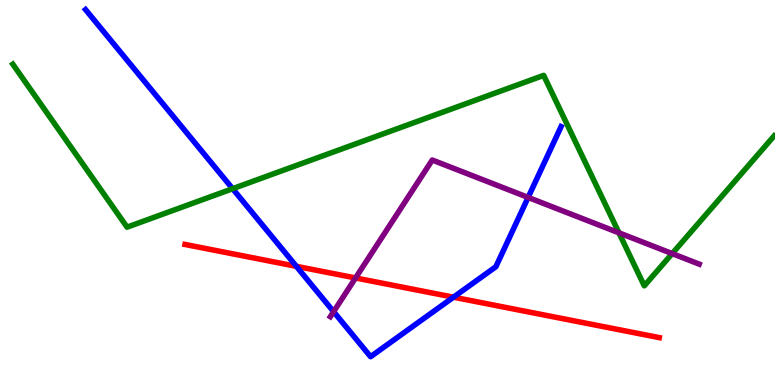[{'lines': ['blue', 'red'], 'intersections': [{'x': 3.82, 'y': 3.08}, {'x': 5.85, 'y': 2.28}]}, {'lines': ['green', 'red'], 'intersections': []}, {'lines': ['purple', 'red'], 'intersections': [{'x': 4.59, 'y': 2.78}]}, {'lines': ['blue', 'green'], 'intersections': [{'x': 3.0, 'y': 5.1}]}, {'lines': ['blue', 'purple'], 'intersections': [{'x': 4.3, 'y': 1.9}, {'x': 6.81, 'y': 4.87}]}, {'lines': ['green', 'purple'], 'intersections': [{'x': 7.99, 'y': 3.95}, {'x': 8.67, 'y': 3.41}]}]